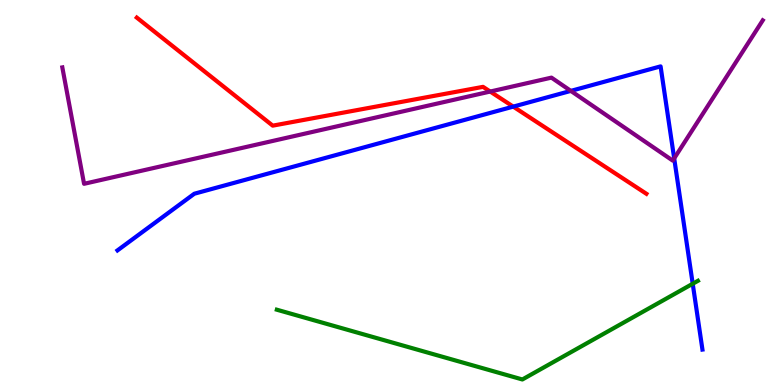[{'lines': ['blue', 'red'], 'intersections': [{'x': 6.62, 'y': 7.23}]}, {'lines': ['green', 'red'], 'intersections': []}, {'lines': ['purple', 'red'], 'intersections': [{'x': 6.33, 'y': 7.62}]}, {'lines': ['blue', 'green'], 'intersections': [{'x': 8.94, 'y': 2.63}]}, {'lines': ['blue', 'purple'], 'intersections': [{'x': 7.37, 'y': 7.64}, {'x': 8.7, 'y': 5.89}]}, {'lines': ['green', 'purple'], 'intersections': []}]